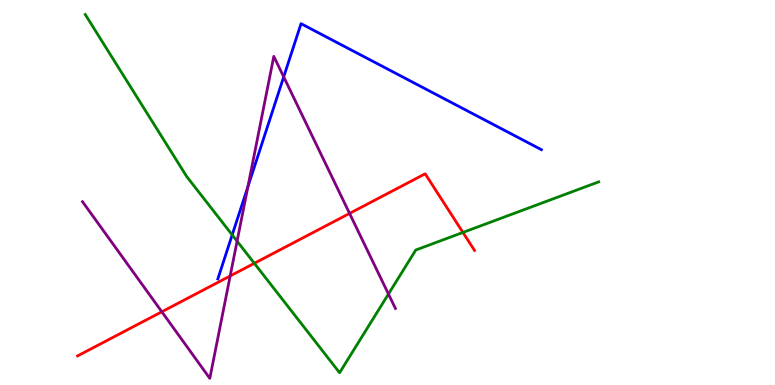[{'lines': ['blue', 'red'], 'intersections': []}, {'lines': ['green', 'red'], 'intersections': [{'x': 3.28, 'y': 3.16}, {'x': 5.97, 'y': 3.96}]}, {'lines': ['purple', 'red'], 'intersections': [{'x': 2.09, 'y': 1.9}, {'x': 2.97, 'y': 2.83}, {'x': 4.51, 'y': 4.46}]}, {'lines': ['blue', 'green'], 'intersections': [{'x': 3.0, 'y': 3.9}]}, {'lines': ['blue', 'purple'], 'intersections': [{'x': 3.2, 'y': 5.15}, {'x': 3.66, 'y': 8.0}]}, {'lines': ['green', 'purple'], 'intersections': [{'x': 3.06, 'y': 3.74}, {'x': 5.01, 'y': 2.36}]}]